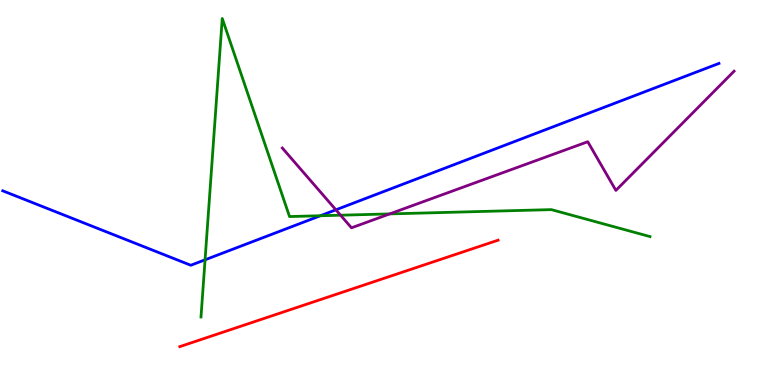[{'lines': ['blue', 'red'], 'intersections': []}, {'lines': ['green', 'red'], 'intersections': []}, {'lines': ['purple', 'red'], 'intersections': []}, {'lines': ['blue', 'green'], 'intersections': [{'x': 2.65, 'y': 3.25}, {'x': 4.13, 'y': 4.4}]}, {'lines': ['blue', 'purple'], 'intersections': [{'x': 4.33, 'y': 4.55}]}, {'lines': ['green', 'purple'], 'intersections': [{'x': 4.39, 'y': 4.41}, {'x': 5.03, 'y': 4.44}]}]